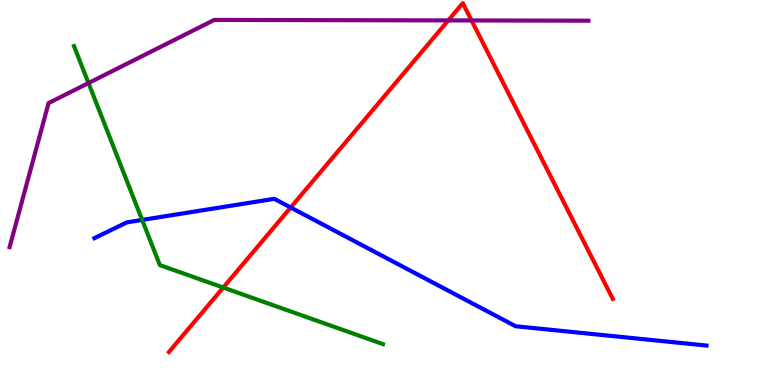[{'lines': ['blue', 'red'], 'intersections': [{'x': 3.75, 'y': 4.61}]}, {'lines': ['green', 'red'], 'intersections': [{'x': 2.88, 'y': 2.53}]}, {'lines': ['purple', 'red'], 'intersections': [{'x': 5.78, 'y': 9.47}, {'x': 6.08, 'y': 9.47}]}, {'lines': ['blue', 'green'], 'intersections': [{'x': 1.83, 'y': 4.29}]}, {'lines': ['blue', 'purple'], 'intersections': []}, {'lines': ['green', 'purple'], 'intersections': [{'x': 1.14, 'y': 7.84}]}]